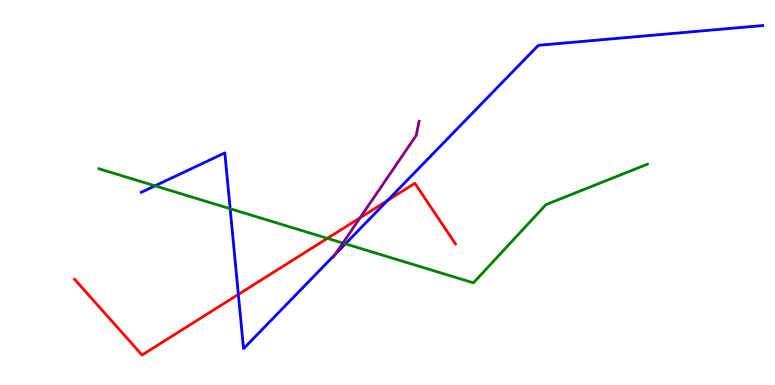[{'lines': ['blue', 'red'], 'intersections': [{'x': 3.08, 'y': 2.35}, {'x': 5.0, 'y': 4.79}]}, {'lines': ['green', 'red'], 'intersections': [{'x': 4.22, 'y': 3.81}]}, {'lines': ['purple', 'red'], 'intersections': [{'x': 4.65, 'y': 4.34}]}, {'lines': ['blue', 'green'], 'intersections': [{'x': 2.0, 'y': 5.17}, {'x': 2.97, 'y': 4.58}, {'x': 4.46, 'y': 3.67}]}, {'lines': ['blue', 'purple'], 'intersections': [{'x': 4.32, 'y': 3.39}]}, {'lines': ['green', 'purple'], 'intersections': [{'x': 4.42, 'y': 3.69}]}]